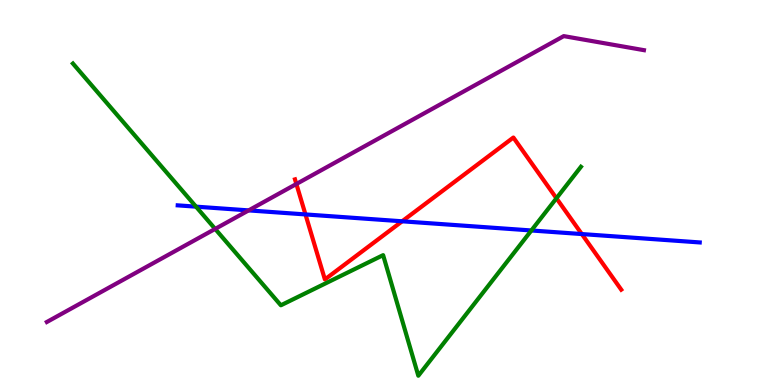[{'lines': ['blue', 'red'], 'intersections': [{'x': 3.94, 'y': 4.43}, {'x': 5.19, 'y': 4.25}, {'x': 7.51, 'y': 3.92}]}, {'lines': ['green', 'red'], 'intersections': [{'x': 7.18, 'y': 4.85}]}, {'lines': ['purple', 'red'], 'intersections': [{'x': 3.82, 'y': 5.22}]}, {'lines': ['blue', 'green'], 'intersections': [{'x': 2.53, 'y': 4.63}, {'x': 6.86, 'y': 4.01}]}, {'lines': ['blue', 'purple'], 'intersections': [{'x': 3.21, 'y': 4.54}]}, {'lines': ['green', 'purple'], 'intersections': [{'x': 2.78, 'y': 4.05}]}]